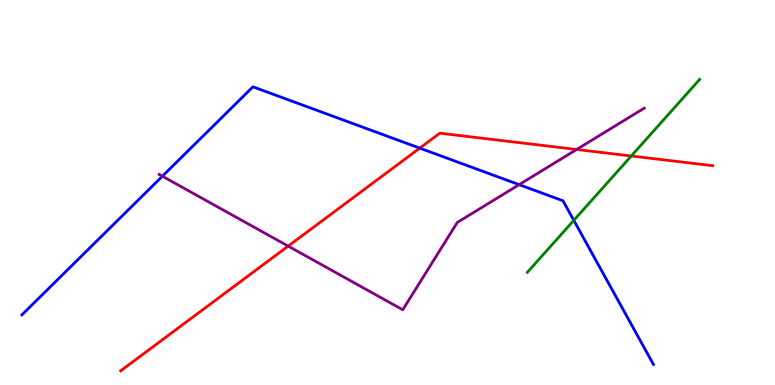[{'lines': ['blue', 'red'], 'intersections': [{'x': 5.42, 'y': 6.15}]}, {'lines': ['green', 'red'], 'intersections': [{'x': 8.15, 'y': 5.95}]}, {'lines': ['purple', 'red'], 'intersections': [{'x': 3.72, 'y': 3.61}, {'x': 7.44, 'y': 6.12}]}, {'lines': ['blue', 'green'], 'intersections': [{'x': 7.4, 'y': 4.28}]}, {'lines': ['blue', 'purple'], 'intersections': [{'x': 2.1, 'y': 5.42}, {'x': 6.7, 'y': 5.2}]}, {'lines': ['green', 'purple'], 'intersections': []}]